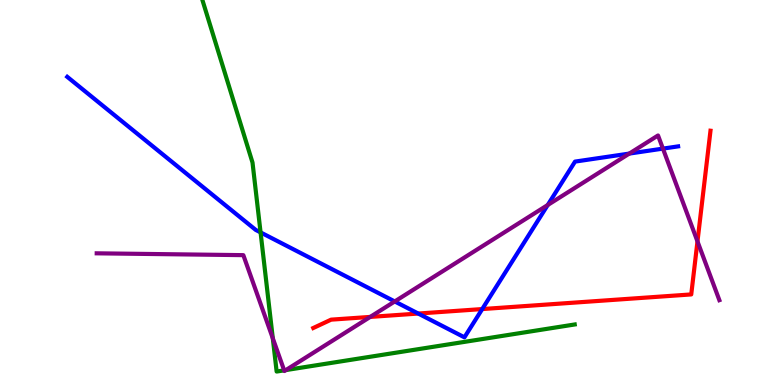[{'lines': ['blue', 'red'], 'intersections': [{'x': 5.4, 'y': 1.86}, {'x': 6.22, 'y': 1.97}]}, {'lines': ['green', 'red'], 'intersections': []}, {'lines': ['purple', 'red'], 'intersections': [{'x': 4.78, 'y': 1.77}, {'x': 9.0, 'y': 3.73}]}, {'lines': ['blue', 'green'], 'intersections': [{'x': 3.36, 'y': 3.96}]}, {'lines': ['blue', 'purple'], 'intersections': [{'x': 5.09, 'y': 2.17}, {'x': 7.07, 'y': 4.67}, {'x': 8.12, 'y': 6.01}, {'x': 8.55, 'y': 6.14}]}, {'lines': ['green', 'purple'], 'intersections': [{'x': 3.52, 'y': 1.21}, {'x': 3.67, 'y': 0.38}, {'x': 3.69, 'y': 0.388}]}]